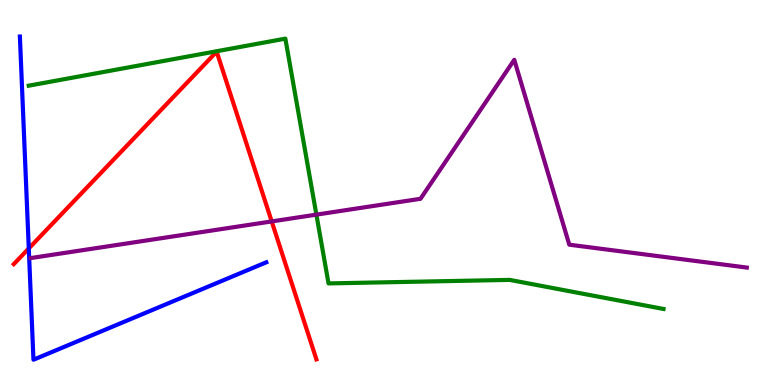[{'lines': ['blue', 'red'], 'intersections': [{'x': 0.371, 'y': 3.55}]}, {'lines': ['green', 'red'], 'intersections': []}, {'lines': ['purple', 'red'], 'intersections': [{'x': 3.51, 'y': 4.25}]}, {'lines': ['blue', 'green'], 'intersections': []}, {'lines': ['blue', 'purple'], 'intersections': []}, {'lines': ['green', 'purple'], 'intersections': [{'x': 4.08, 'y': 4.43}]}]